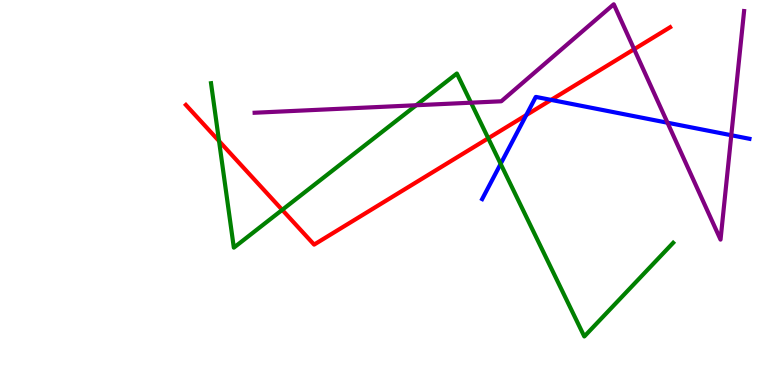[{'lines': ['blue', 'red'], 'intersections': [{'x': 6.79, 'y': 7.01}, {'x': 7.11, 'y': 7.41}]}, {'lines': ['green', 'red'], 'intersections': [{'x': 2.83, 'y': 6.34}, {'x': 3.64, 'y': 4.55}, {'x': 6.3, 'y': 6.41}]}, {'lines': ['purple', 'red'], 'intersections': [{'x': 8.18, 'y': 8.72}]}, {'lines': ['blue', 'green'], 'intersections': [{'x': 6.46, 'y': 5.74}]}, {'lines': ['blue', 'purple'], 'intersections': [{'x': 8.61, 'y': 6.81}, {'x': 9.44, 'y': 6.49}]}, {'lines': ['green', 'purple'], 'intersections': [{'x': 5.37, 'y': 7.27}, {'x': 6.08, 'y': 7.33}]}]